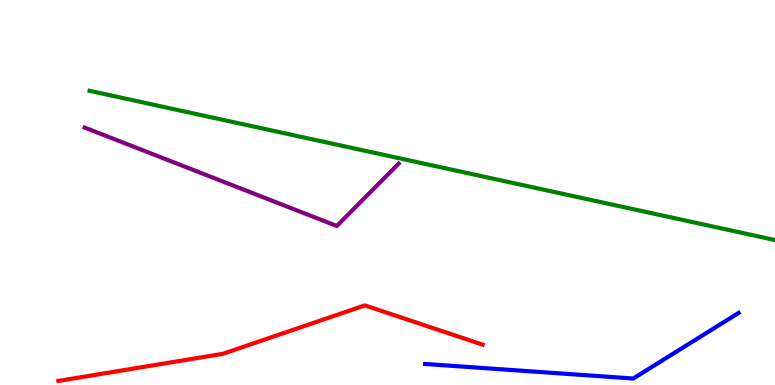[{'lines': ['blue', 'red'], 'intersections': []}, {'lines': ['green', 'red'], 'intersections': []}, {'lines': ['purple', 'red'], 'intersections': []}, {'lines': ['blue', 'green'], 'intersections': []}, {'lines': ['blue', 'purple'], 'intersections': []}, {'lines': ['green', 'purple'], 'intersections': []}]